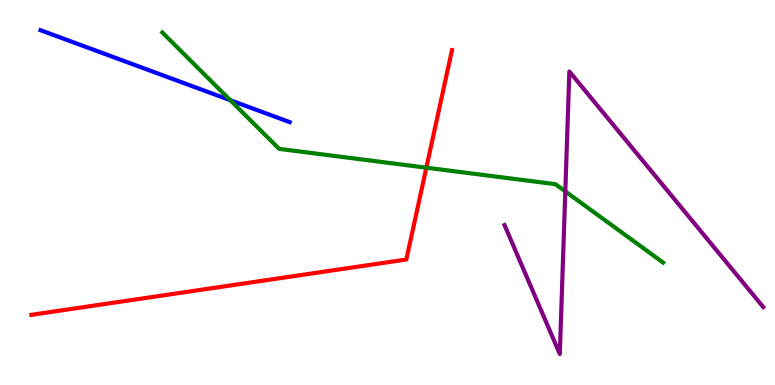[{'lines': ['blue', 'red'], 'intersections': []}, {'lines': ['green', 'red'], 'intersections': [{'x': 5.5, 'y': 5.64}]}, {'lines': ['purple', 'red'], 'intersections': []}, {'lines': ['blue', 'green'], 'intersections': [{'x': 2.97, 'y': 7.4}]}, {'lines': ['blue', 'purple'], 'intersections': []}, {'lines': ['green', 'purple'], 'intersections': [{'x': 7.29, 'y': 5.03}]}]